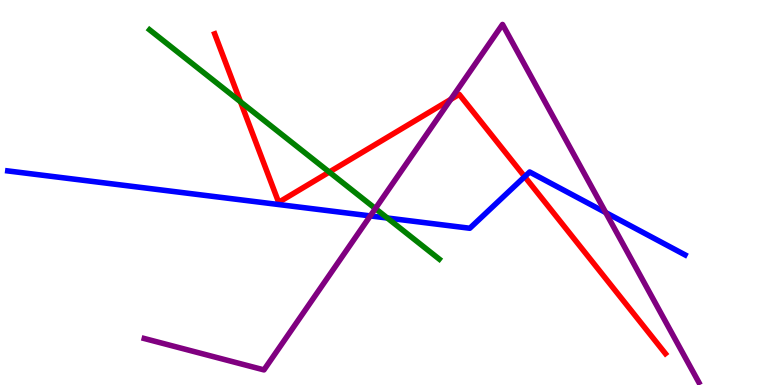[{'lines': ['blue', 'red'], 'intersections': [{'x': 6.77, 'y': 5.41}]}, {'lines': ['green', 'red'], 'intersections': [{'x': 3.1, 'y': 7.36}, {'x': 4.25, 'y': 5.53}]}, {'lines': ['purple', 'red'], 'intersections': [{'x': 5.82, 'y': 7.42}]}, {'lines': ['blue', 'green'], 'intersections': [{'x': 5.0, 'y': 4.34}]}, {'lines': ['blue', 'purple'], 'intersections': [{'x': 4.78, 'y': 4.39}, {'x': 7.82, 'y': 4.48}]}, {'lines': ['green', 'purple'], 'intersections': [{'x': 4.84, 'y': 4.58}]}]